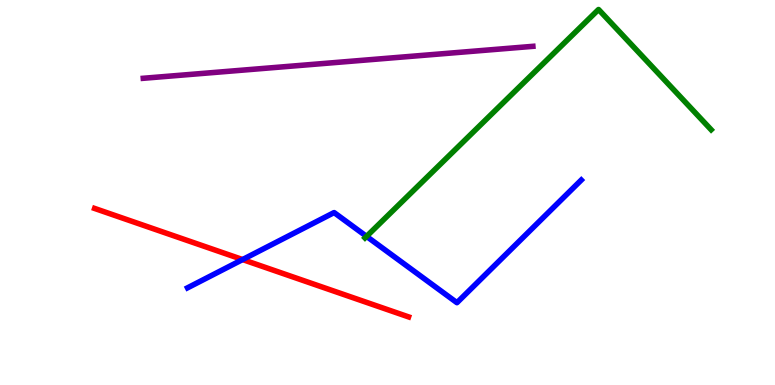[{'lines': ['blue', 'red'], 'intersections': [{'x': 3.13, 'y': 3.26}]}, {'lines': ['green', 'red'], 'intersections': []}, {'lines': ['purple', 'red'], 'intersections': []}, {'lines': ['blue', 'green'], 'intersections': [{'x': 4.73, 'y': 3.86}]}, {'lines': ['blue', 'purple'], 'intersections': []}, {'lines': ['green', 'purple'], 'intersections': []}]